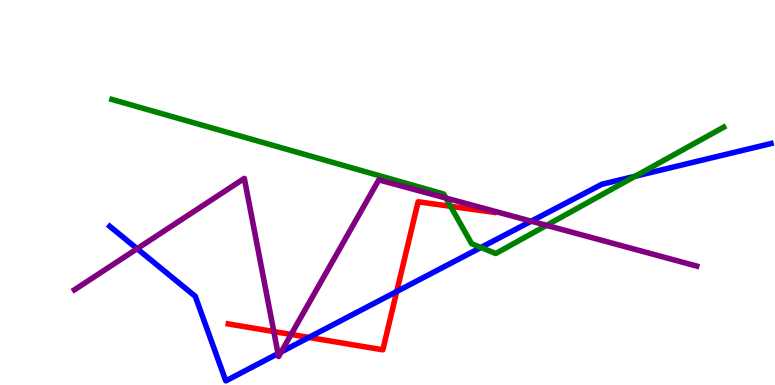[{'lines': ['blue', 'red'], 'intersections': [{'x': 3.99, 'y': 1.24}, {'x': 5.12, 'y': 2.43}]}, {'lines': ['green', 'red'], 'intersections': [{'x': 5.81, 'y': 4.64}]}, {'lines': ['purple', 'red'], 'intersections': [{'x': 3.53, 'y': 1.39}, {'x': 3.76, 'y': 1.31}]}, {'lines': ['blue', 'green'], 'intersections': [{'x': 6.21, 'y': 3.57}, {'x': 8.2, 'y': 5.42}]}, {'lines': ['blue', 'purple'], 'intersections': [{'x': 1.77, 'y': 3.54}, {'x': 3.59, 'y': 0.817}, {'x': 3.63, 'y': 0.86}, {'x': 6.85, 'y': 4.25}]}, {'lines': ['green', 'purple'], 'intersections': [{'x': 5.75, 'y': 4.86}, {'x': 7.05, 'y': 4.15}]}]